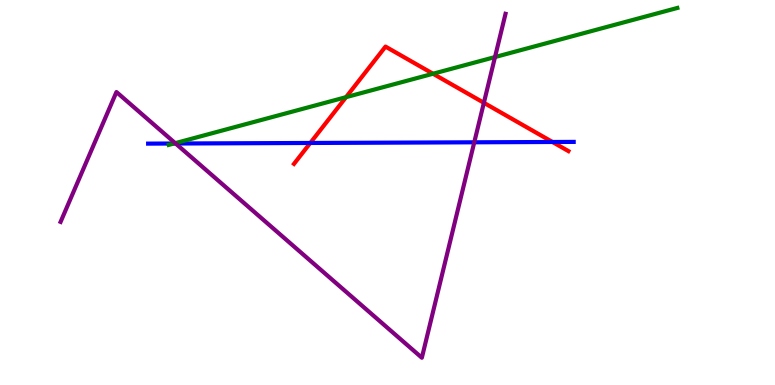[{'lines': ['blue', 'red'], 'intersections': [{'x': 4.0, 'y': 6.29}, {'x': 7.13, 'y': 6.31}]}, {'lines': ['green', 'red'], 'intersections': [{'x': 4.47, 'y': 7.48}, {'x': 5.59, 'y': 8.08}]}, {'lines': ['purple', 'red'], 'intersections': [{'x': 6.24, 'y': 7.33}]}, {'lines': ['blue', 'green'], 'intersections': [{'x': 2.24, 'y': 6.27}]}, {'lines': ['blue', 'purple'], 'intersections': [{'x': 2.27, 'y': 6.27}, {'x': 6.12, 'y': 6.3}]}, {'lines': ['green', 'purple'], 'intersections': [{'x': 2.26, 'y': 6.28}, {'x': 6.39, 'y': 8.52}]}]